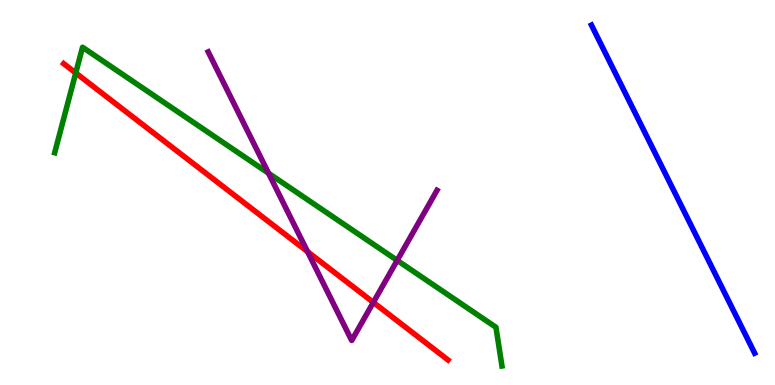[{'lines': ['blue', 'red'], 'intersections': []}, {'lines': ['green', 'red'], 'intersections': [{'x': 0.977, 'y': 8.1}]}, {'lines': ['purple', 'red'], 'intersections': [{'x': 3.97, 'y': 3.46}, {'x': 4.82, 'y': 2.15}]}, {'lines': ['blue', 'green'], 'intersections': []}, {'lines': ['blue', 'purple'], 'intersections': []}, {'lines': ['green', 'purple'], 'intersections': [{'x': 3.47, 'y': 5.5}, {'x': 5.13, 'y': 3.24}]}]